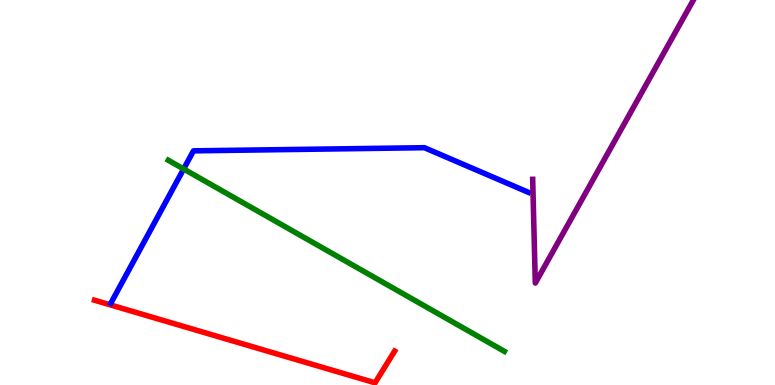[{'lines': ['blue', 'red'], 'intersections': []}, {'lines': ['green', 'red'], 'intersections': []}, {'lines': ['purple', 'red'], 'intersections': []}, {'lines': ['blue', 'green'], 'intersections': [{'x': 2.37, 'y': 5.61}]}, {'lines': ['blue', 'purple'], 'intersections': []}, {'lines': ['green', 'purple'], 'intersections': []}]